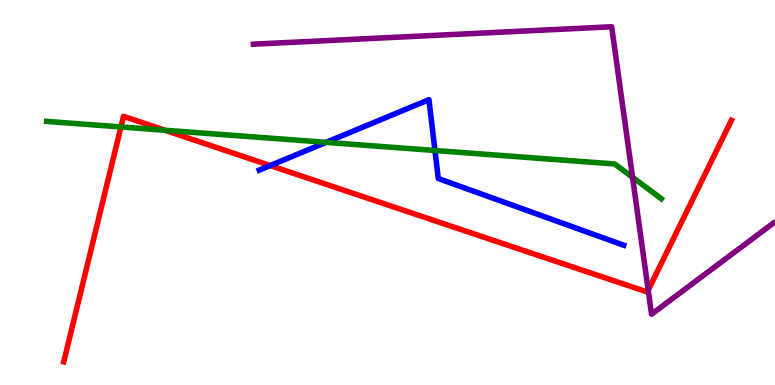[{'lines': ['blue', 'red'], 'intersections': [{'x': 3.49, 'y': 5.7}]}, {'lines': ['green', 'red'], 'intersections': [{'x': 1.56, 'y': 6.7}, {'x': 2.13, 'y': 6.62}]}, {'lines': ['purple', 'red'], 'intersections': [{'x': 8.36, 'y': 2.46}]}, {'lines': ['blue', 'green'], 'intersections': [{'x': 4.21, 'y': 6.3}, {'x': 5.61, 'y': 6.09}]}, {'lines': ['blue', 'purple'], 'intersections': []}, {'lines': ['green', 'purple'], 'intersections': [{'x': 8.16, 'y': 5.4}]}]